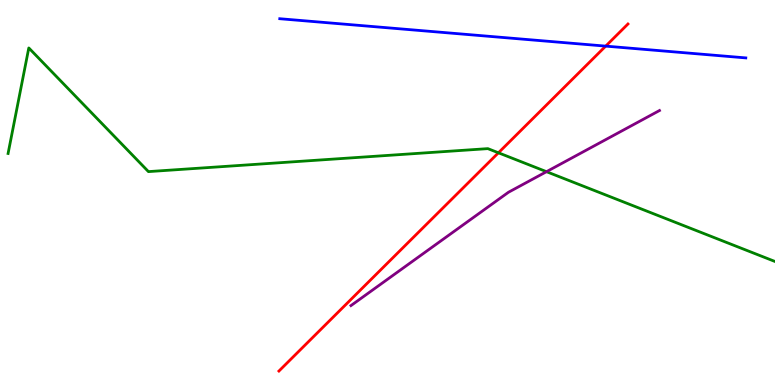[{'lines': ['blue', 'red'], 'intersections': [{'x': 7.82, 'y': 8.8}]}, {'lines': ['green', 'red'], 'intersections': [{'x': 6.43, 'y': 6.03}]}, {'lines': ['purple', 'red'], 'intersections': []}, {'lines': ['blue', 'green'], 'intersections': []}, {'lines': ['blue', 'purple'], 'intersections': []}, {'lines': ['green', 'purple'], 'intersections': [{'x': 7.05, 'y': 5.54}]}]